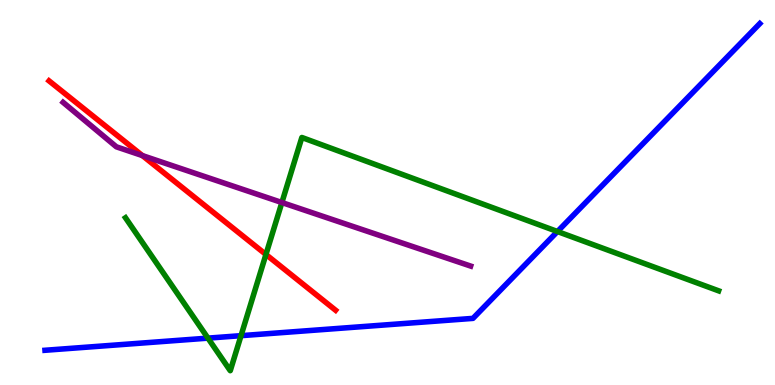[{'lines': ['blue', 'red'], 'intersections': []}, {'lines': ['green', 'red'], 'intersections': [{'x': 3.43, 'y': 3.39}]}, {'lines': ['purple', 'red'], 'intersections': [{'x': 1.84, 'y': 5.96}]}, {'lines': ['blue', 'green'], 'intersections': [{'x': 2.68, 'y': 1.22}, {'x': 3.11, 'y': 1.28}, {'x': 7.19, 'y': 3.99}]}, {'lines': ['blue', 'purple'], 'intersections': []}, {'lines': ['green', 'purple'], 'intersections': [{'x': 3.64, 'y': 4.74}]}]